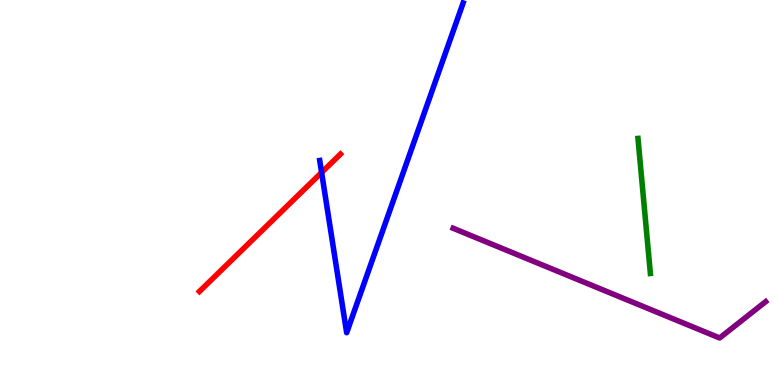[{'lines': ['blue', 'red'], 'intersections': [{'x': 4.15, 'y': 5.52}]}, {'lines': ['green', 'red'], 'intersections': []}, {'lines': ['purple', 'red'], 'intersections': []}, {'lines': ['blue', 'green'], 'intersections': []}, {'lines': ['blue', 'purple'], 'intersections': []}, {'lines': ['green', 'purple'], 'intersections': []}]